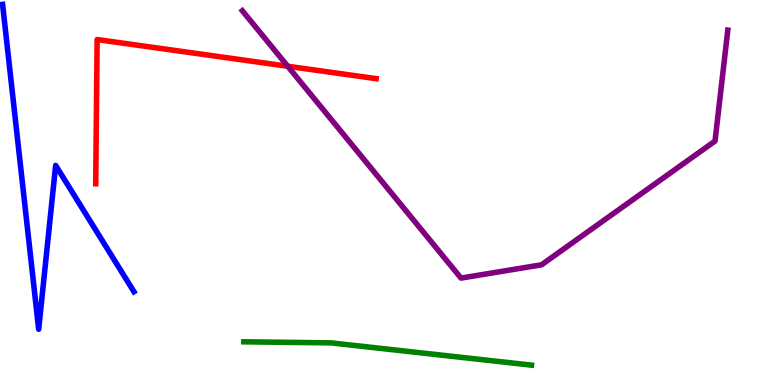[{'lines': ['blue', 'red'], 'intersections': []}, {'lines': ['green', 'red'], 'intersections': []}, {'lines': ['purple', 'red'], 'intersections': [{'x': 3.71, 'y': 8.28}]}, {'lines': ['blue', 'green'], 'intersections': []}, {'lines': ['blue', 'purple'], 'intersections': []}, {'lines': ['green', 'purple'], 'intersections': []}]